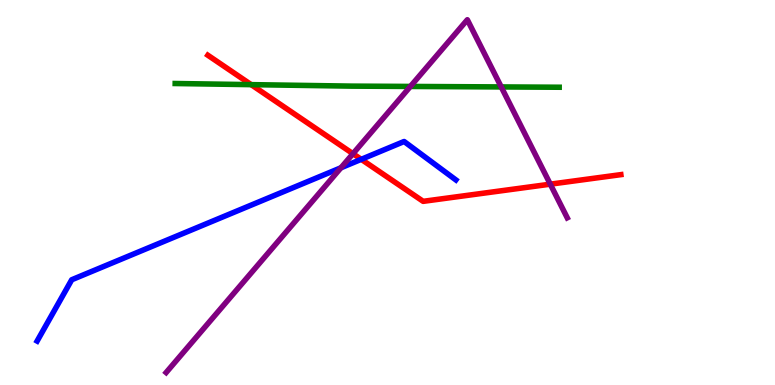[{'lines': ['blue', 'red'], 'intersections': [{'x': 4.66, 'y': 5.86}]}, {'lines': ['green', 'red'], 'intersections': [{'x': 3.24, 'y': 7.8}]}, {'lines': ['purple', 'red'], 'intersections': [{'x': 4.55, 'y': 6.01}, {'x': 7.1, 'y': 5.22}]}, {'lines': ['blue', 'green'], 'intersections': []}, {'lines': ['blue', 'purple'], 'intersections': [{'x': 4.4, 'y': 5.64}]}, {'lines': ['green', 'purple'], 'intersections': [{'x': 5.3, 'y': 7.75}, {'x': 6.47, 'y': 7.74}]}]